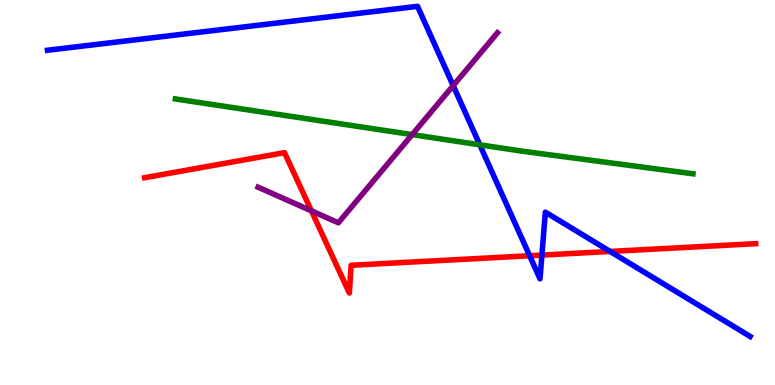[{'lines': ['blue', 'red'], 'intersections': [{'x': 6.83, 'y': 3.36}, {'x': 6.99, 'y': 3.37}, {'x': 7.87, 'y': 3.47}]}, {'lines': ['green', 'red'], 'intersections': []}, {'lines': ['purple', 'red'], 'intersections': [{'x': 4.02, 'y': 4.52}]}, {'lines': ['blue', 'green'], 'intersections': [{'x': 6.19, 'y': 6.24}]}, {'lines': ['blue', 'purple'], 'intersections': [{'x': 5.85, 'y': 7.78}]}, {'lines': ['green', 'purple'], 'intersections': [{'x': 5.32, 'y': 6.5}]}]